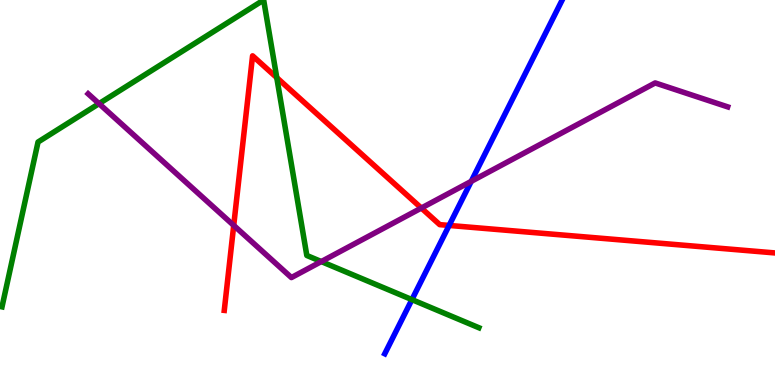[{'lines': ['blue', 'red'], 'intersections': [{'x': 5.8, 'y': 4.14}]}, {'lines': ['green', 'red'], 'intersections': [{'x': 3.57, 'y': 7.98}]}, {'lines': ['purple', 'red'], 'intersections': [{'x': 3.02, 'y': 4.15}, {'x': 5.44, 'y': 4.6}]}, {'lines': ['blue', 'green'], 'intersections': [{'x': 5.32, 'y': 2.22}]}, {'lines': ['blue', 'purple'], 'intersections': [{'x': 6.08, 'y': 5.29}]}, {'lines': ['green', 'purple'], 'intersections': [{'x': 1.28, 'y': 7.31}, {'x': 4.15, 'y': 3.21}]}]